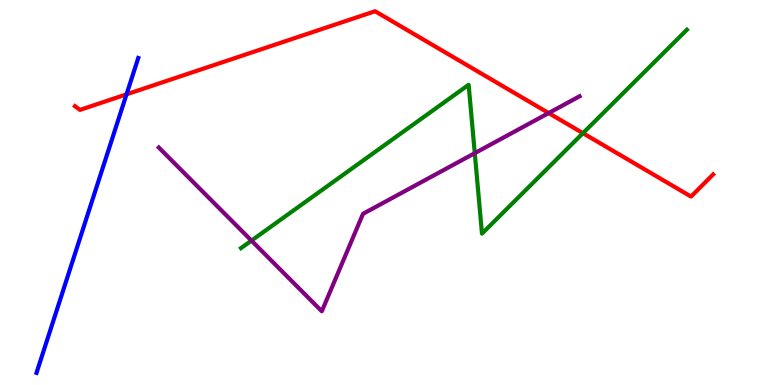[{'lines': ['blue', 'red'], 'intersections': [{'x': 1.63, 'y': 7.55}]}, {'lines': ['green', 'red'], 'intersections': [{'x': 7.52, 'y': 6.54}]}, {'lines': ['purple', 'red'], 'intersections': [{'x': 7.08, 'y': 7.06}]}, {'lines': ['blue', 'green'], 'intersections': []}, {'lines': ['blue', 'purple'], 'intersections': []}, {'lines': ['green', 'purple'], 'intersections': [{'x': 3.24, 'y': 3.75}, {'x': 6.13, 'y': 6.02}]}]